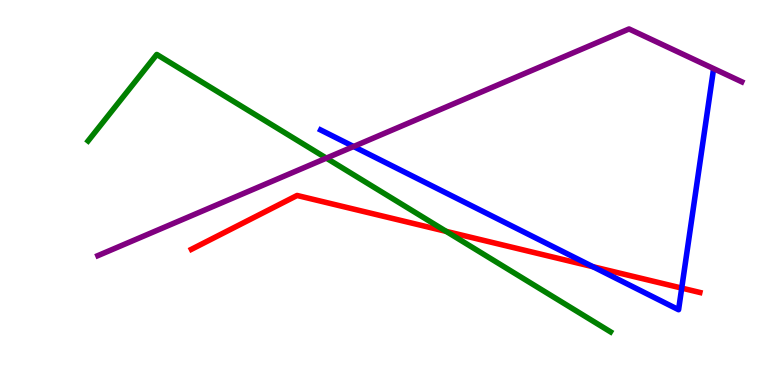[{'lines': ['blue', 'red'], 'intersections': [{'x': 7.65, 'y': 3.07}, {'x': 8.8, 'y': 2.52}]}, {'lines': ['green', 'red'], 'intersections': [{'x': 5.76, 'y': 3.99}]}, {'lines': ['purple', 'red'], 'intersections': []}, {'lines': ['blue', 'green'], 'intersections': []}, {'lines': ['blue', 'purple'], 'intersections': [{'x': 4.56, 'y': 6.19}]}, {'lines': ['green', 'purple'], 'intersections': [{'x': 4.21, 'y': 5.89}]}]